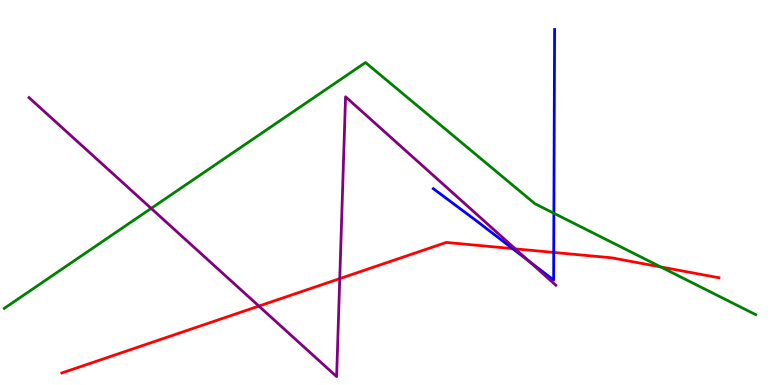[{'lines': ['blue', 'red'], 'intersections': [{'x': 6.61, 'y': 3.54}, {'x': 7.14, 'y': 3.44}]}, {'lines': ['green', 'red'], 'intersections': [{'x': 8.53, 'y': 3.07}]}, {'lines': ['purple', 'red'], 'intersections': [{'x': 3.34, 'y': 2.05}, {'x': 4.38, 'y': 2.76}, {'x': 6.65, 'y': 3.54}]}, {'lines': ['blue', 'green'], 'intersections': [{'x': 7.15, 'y': 4.46}]}, {'lines': ['blue', 'purple'], 'intersections': [{'x': 6.83, 'y': 3.21}]}, {'lines': ['green', 'purple'], 'intersections': [{'x': 1.95, 'y': 4.59}]}]